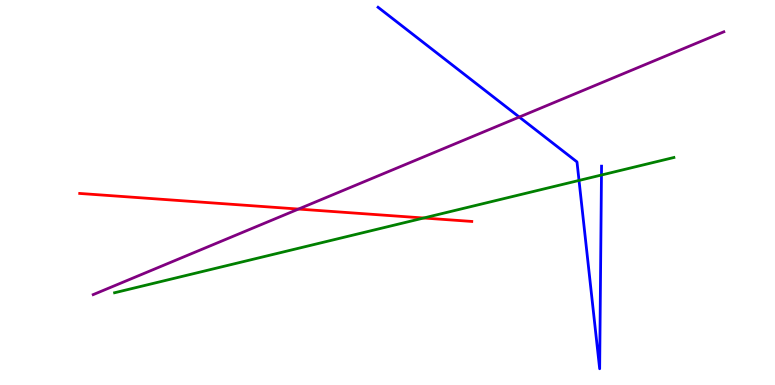[{'lines': ['blue', 'red'], 'intersections': []}, {'lines': ['green', 'red'], 'intersections': [{'x': 5.47, 'y': 4.34}]}, {'lines': ['purple', 'red'], 'intersections': [{'x': 3.85, 'y': 4.57}]}, {'lines': ['blue', 'green'], 'intersections': [{'x': 7.47, 'y': 5.31}, {'x': 7.76, 'y': 5.45}]}, {'lines': ['blue', 'purple'], 'intersections': [{'x': 6.7, 'y': 6.96}]}, {'lines': ['green', 'purple'], 'intersections': []}]